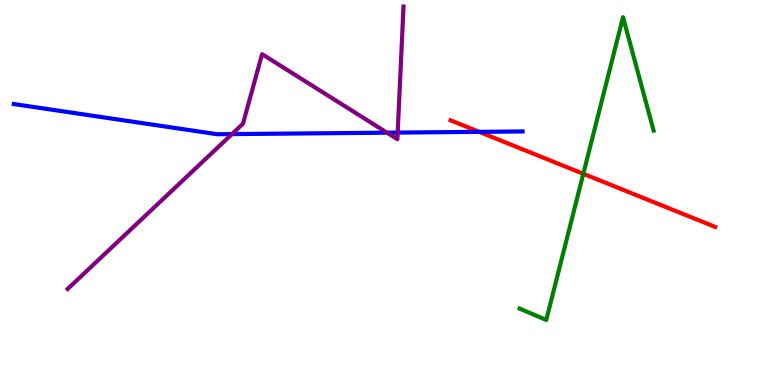[{'lines': ['blue', 'red'], 'intersections': [{'x': 6.18, 'y': 6.58}]}, {'lines': ['green', 'red'], 'intersections': [{'x': 7.53, 'y': 5.49}]}, {'lines': ['purple', 'red'], 'intersections': []}, {'lines': ['blue', 'green'], 'intersections': []}, {'lines': ['blue', 'purple'], 'intersections': [{'x': 2.99, 'y': 6.52}, {'x': 4.99, 'y': 6.55}, {'x': 5.13, 'y': 6.56}]}, {'lines': ['green', 'purple'], 'intersections': []}]